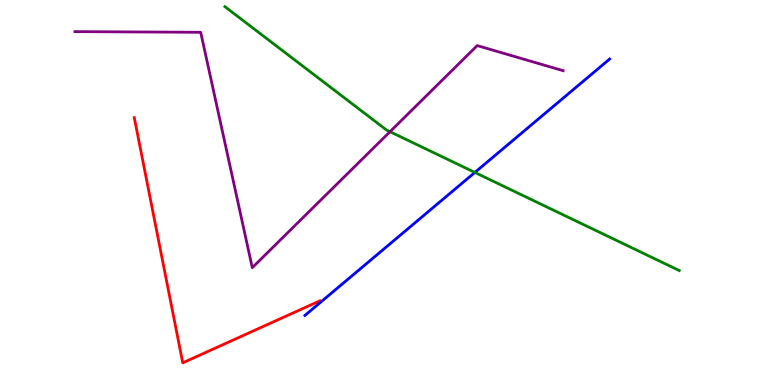[{'lines': ['blue', 'red'], 'intersections': []}, {'lines': ['green', 'red'], 'intersections': []}, {'lines': ['purple', 'red'], 'intersections': []}, {'lines': ['blue', 'green'], 'intersections': [{'x': 6.13, 'y': 5.52}]}, {'lines': ['blue', 'purple'], 'intersections': []}, {'lines': ['green', 'purple'], 'intersections': [{'x': 5.03, 'y': 6.58}]}]